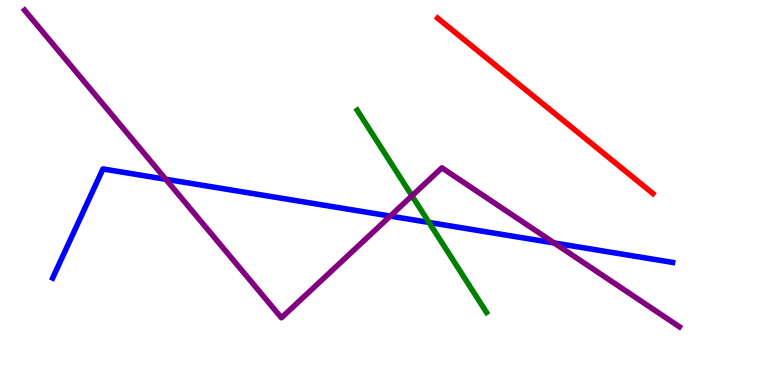[{'lines': ['blue', 'red'], 'intersections': []}, {'lines': ['green', 'red'], 'intersections': []}, {'lines': ['purple', 'red'], 'intersections': []}, {'lines': ['blue', 'green'], 'intersections': [{'x': 5.54, 'y': 4.22}]}, {'lines': ['blue', 'purple'], 'intersections': [{'x': 2.14, 'y': 5.34}, {'x': 5.04, 'y': 4.39}, {'x': 7.15, 'y': 3.69}]}, {'lines': ['green', 'purple'], 'intersections': [{'x': 5.32, 'y': 4.91}]}]